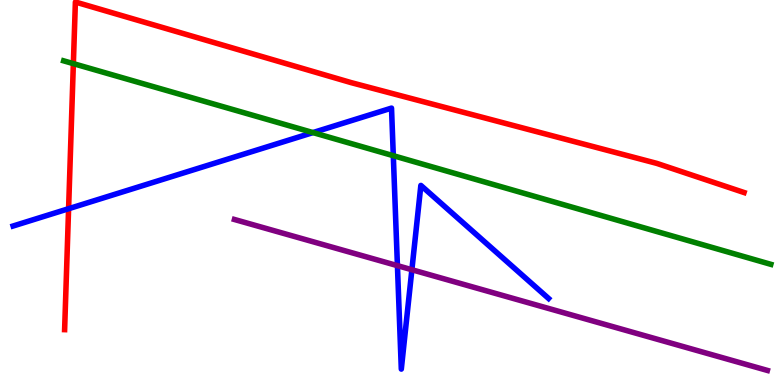[{'lines': ['blue', 'red'], 'intersections': [{'x': 0.885, 'y': 4.58}]}, {'lines': ['green', 'red'], 'intersections': [{'x': 0.947, 'y': 8.35}]}, {'lines': ['purple', 'red'], 'intersections': []}, {'lines': ['blue', 'green'], 'intersections': [{'x': 4.04, 'y': 6.56}, {'x': 5.07, 'y': 5.96}]}, {'lines': ['blue', 'purple'], 'intersections': [{'x': 5.13, 'y': 3.1}, {'x': 5.31, 'y': 2.99}]}, {'lines': ['green', 'purple'], 'intersections': []}]